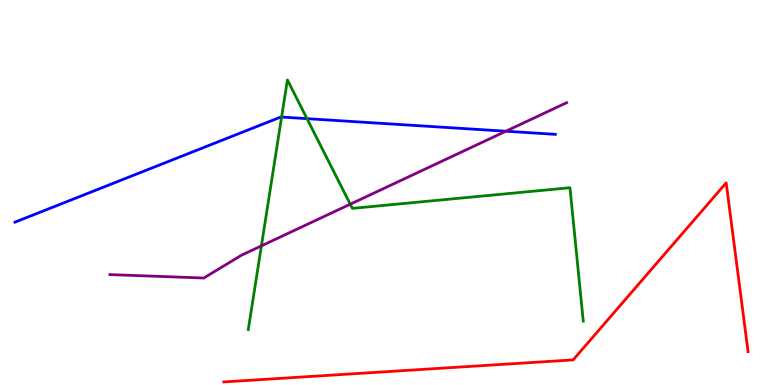[{'lines': ['blue', 'red'], 'intersections': []}, {'lines': ['green', 'red'], 'intersections': []}, {'lines': ['purple', 'red'], 'intersections': []}, {'lines': ['blue', 'green'], 'intersections': [{'x': 3.63, 'y': 6.96}, {'x': 3.96, 'y': 6.92}]}, {'lines': ['blue', 'purple'], 'intersections': [{'x': 6.53, 'y': 6.59}]}, {'lines': ['green', 'purple'], 'intersections': [{'x': 3.37, 'y': 3.61}, {'x': 4.52, 'y': 4.7}]}]